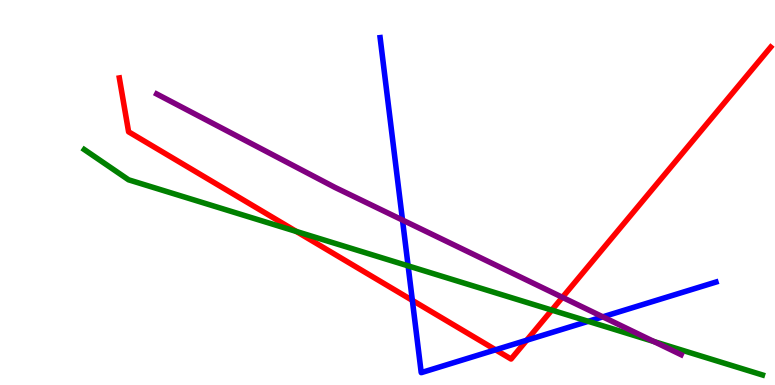[{'lines': ['blue', 'red'], 'intersections': [{'x': 5.32, 'y': 2.2}, {'x': 6.39, 'y': 0.914}, {'x': 6.8, 'y': 1.16}]}, {'lines': ['green', 'red'], 'intersections': [{'x': 3.82, 'y': 3.99}, {'x': 7.12, 'y': 1.95}]}, {'lines': ['purple', 'red'], 'intersections': [{'x': 7.26, 'y': 2.28}]}, {'lines': ['blue', 'green'], 'intersections': [{'x': 5.27, 'y': 3.09}, {'x': 7.59, 'y': 1.65}]}, {'lines': ['blue', 'purple'], 'intersections': [{'x': 5.19, 'y': 4.28}, {'x': 7.78, 'y': 1.77}]}, {'lines': ['green', 'purple'], 'intersections': [{'x': 8.44, 'y': 1.13}]}]